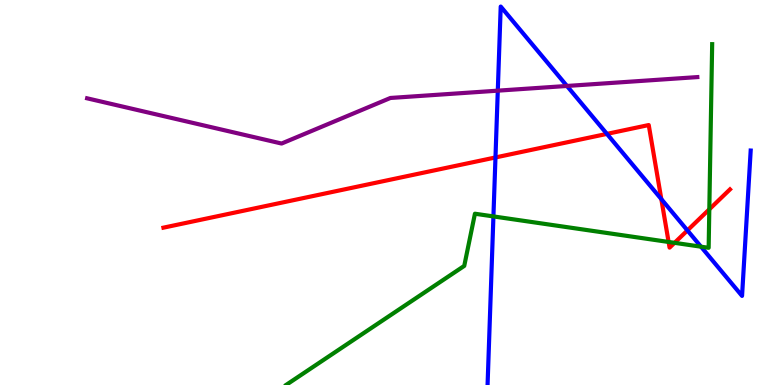[{'lines': ['blue', 'red'], 'intersections': [{'x': 6.39, 'y': 5.91}, {'x': 7.83, 'y': 6.52}, {'x': 8.53, 'y': 4.83}, {'x': 8.87, 'y': 4.02}]}, {'lines': ['green', 'red'], 'intersections': [{'x': 8.63, 'y': 3.72}, {'x': 8.7, 'y': 3.69}, {'x': 9.15, 'y': 4.56}]}, {'lines': ['purple', 'red'], 'intersections': []}, {'lines': ['blue', 'green'], 'intersections': [{'x': 6.37, 'y': 4.38}, {'x': 9.05, 'y': 3.59}]}, {'lines': ['blue', 'purple'], 'intersections': [{'x': 6.42, 'y': 7.65}, {'x': 7.32, 'y': 7.77}]}, {'lines': ['green', 'purple'], 'intersections': []}]